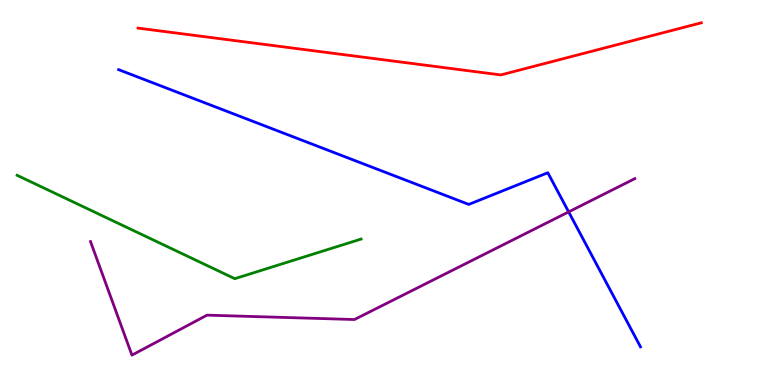[{'lines': ['blue', 'red'], 'intersections': []}, {'lines': ['green', 'red'], 'intersections': []}, {'lines': ['purple', 'red'], 'intersections': []}, {'lines': ['blue', 'green'], 'intersections': []}, {'lines': ['blue', 'purple'], 'intersections': [{'x': 7.34, 'y': 4.5}]}, {'lines': ['green', 'purple'], 'intersections': []}]